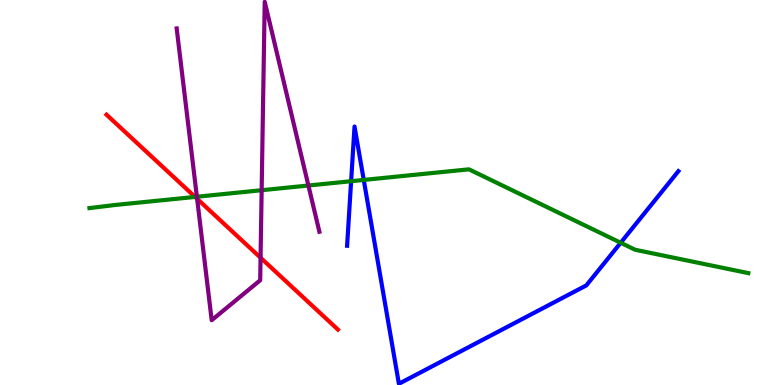[{'lines': ['blue', 'red'], 'intersections': []}, {'lines': ['green', 'red'], 'intersections': [{'x': 2.52, 'y': 4.89}]}, {'lines': ['purple', 'red'], 'intersections': [{'x': 2.54, 'y': 4.84}, {'x': 3.36, 'y': 3.31}]}, {'lines': ['blue', 'green'], 'intersections': [{'x': 4.53, 'y': 5.29}, {'x': 4.69, 'y': 5.33}, {'x': 8.01, 'y': 3.69}]}, {'lines': ['blue', 'purple'], 'intersections': []}, {'lines': ['green', 'purple'], 'intersections': [{'x': 2.54, 'y': 4.89}, {'x': 3.38, 'y': 5.06}, {'x': 3.98, 'y': 5.18}]}]